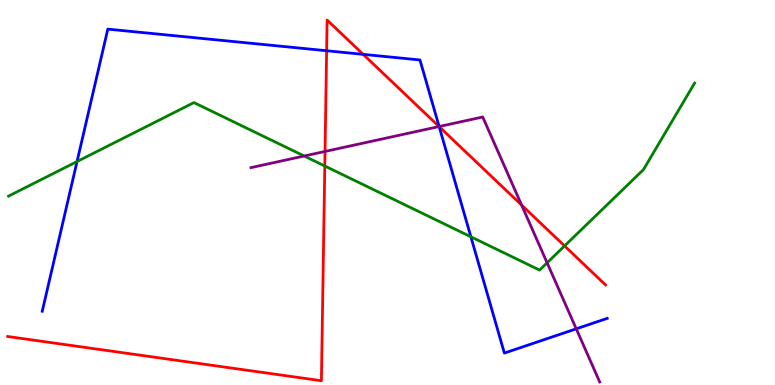[{'lines': ['blue', 'red'], 'intersections': [{'x': 4.21, 'y': 8.68}, {'x': 4.69, 'y': 8.59}, {'x': 5.67, 'y': 6.71}]}, {'lines': ['green', 'red'], 'intersections': [{'x': 4.19, 'y': 5.69}, {'x': 7.28, 'y': 3.61}]}, {'lines': ['purple', 'red'], 'intersections': [{'x': 4.19, 'y': 6.07}, {'x': 5.67, 'y': 6.71}, {'x': 6.73, 'y': 4.67}]}, {'lines': ['blue', 'green'], 'intersections': [{'x': 0.994, 'y': 5.8}, {'x': 6.08, 'y': 3.85}]}, {'lines': ['blue', 'purple'], 'intersections': [{'x': 5.67, 'y': 6.71}, {'x': 7.44, 'y': 1.46}]}, {'lines': ['green', 'purple'], 'intersections': [{'x': 3.92, 'y': 5.95}, {'x': 7.06, 'y': 3.17}]}]